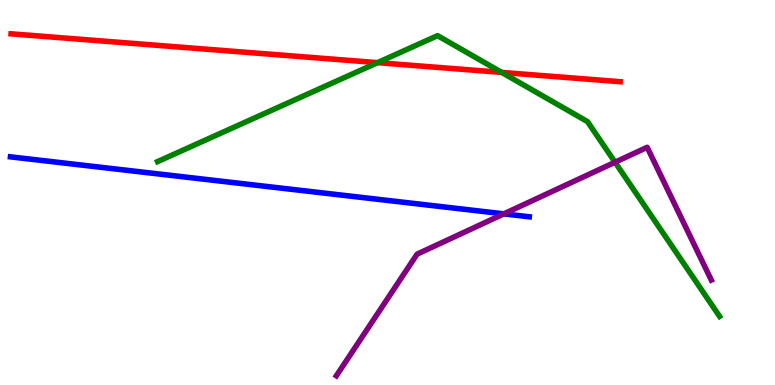[{'lines': ['blue', 'red'], 'intersections': []}, {'lines': ['green', 'red'], 'intersections': [{'x': 4.87, 'y': 8.37}, {'x': 6.47, 'y': 8.12}]}, {'lines': ['purple', 'red'], 'intersections': []}, {'lines': ['blue', 'green'], 'intersections': []}, {'lines': ['blue', 'purple'], 'intersections': [{'x': 6.5, 'y': 4.45}]}, {'lines': ['green', 'purple'], 'intersections': [{'x': 7.94, 'y': 5.79}]}]